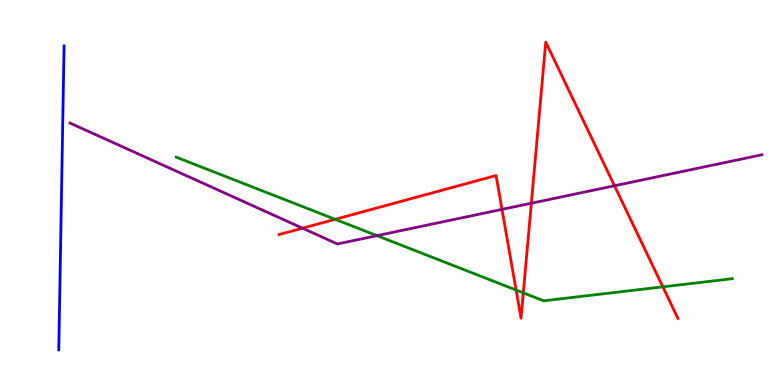[{'lines': ['blue', 'red'], 'intersections': []}, {'lines': ['green', 'red'], 'intersections': [{'x': 4.32, 'y': 4.3}, {'x': 6.66, 'y': 2.47}, {'x': 6.75, 'y': 2.39}, {'x': 8.55, 'y': 2.55}]}, {'lines': ['purple', 'red'], 'intersections': [{'x': 3.9, 'y': 4.07}, {'x': 6.48, 'y': 4.56}, {'x': 6.86, 'y': 4.72}, {'x': 7.93, 'y': 5.18}]}, {'lines': ['blue', 'green'], 'intersections': []}, {'lines': ['blue', 'purple'], 'intersections': []}, {'lines': ['green', 'purple'], 'intersections': [{'x': 4.86, 'y': 3.88}]}]